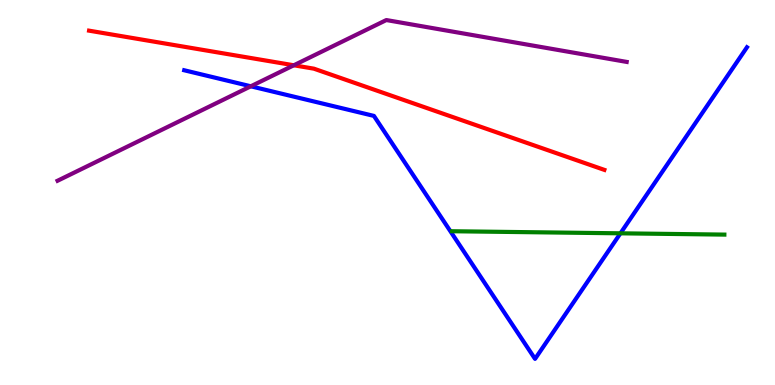[{'lines': ['blue', 'red'], 'intersections': []}, {'lines': ['green', 'red'], 'intersections': []}, {'lines': ['purple', 'red'], 'intersections': [{'x': 3.79, 'y': 8.3}]}, {'lines': ['blue', 'green'], 'intersections': [{'x': 8.01, 'y': 3.94}]}, {'lines': ['blue', 'purple'], 'intersections': [{'x': 3.24, 'y': 7.76}]}, {'lines': ['green', 'purple'], 'intersections': []}]